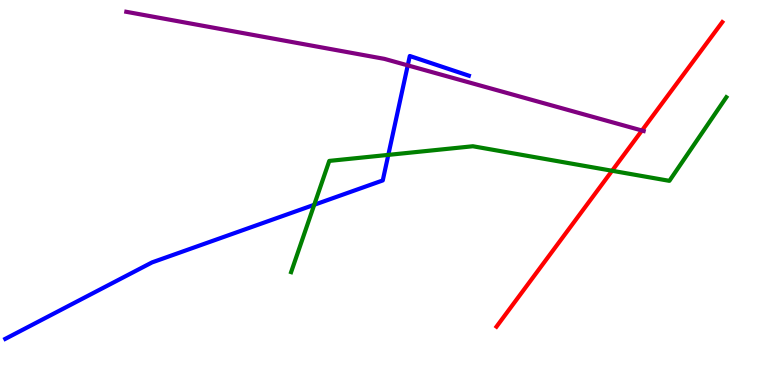[{'lines': ['blue', 'red'], 'intersections': []}, {'lines': ['green', 'red'], 'intersections': [{'x': 7.9, 'y': 5.56}]}, {'lines': ['purple', 'red'], 'intersections': [{'x': 8.28, 'y': 6.61}]}, {'lines': ['blue', 'green'], 'intersections': [{'x': 4.05, 'y': 4.68}, {'x': 5.01, 'y': 5.98}]}, {'lines': ['blue', 'purple'], 'intersections': [{'x': 5.26, 'y': 8.3}]}, {'lines': ['green', 'purple'], 'intersections': []}]